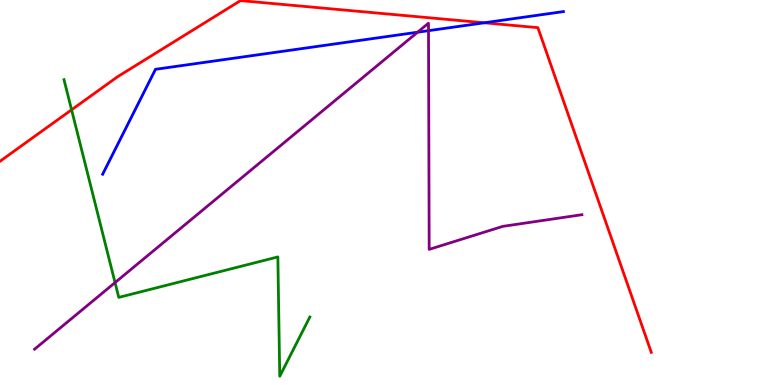[{'lines': ['blue', 'red'], 'intersections': [{'x': 6.25, 'y': 9.41}]}, {'lines': ['green', 'red'], 'intersections': [{'x': 0.924, 'y': 7.15}]}, {'lines': ['purple', 'red'], 'intersections': []}, {'lines': ['blue', 'green'], 'intersections': []}, {'lines': ['blue', 'purple'], 'intersections': [{'x': 5.39, 'y': 9.16}, {'x': 5.53, 'y': 9.2}]}, {'lines': ['green', 'purple'], 'intersections': [{'x': 1.48, 'y': 2.66}]}]